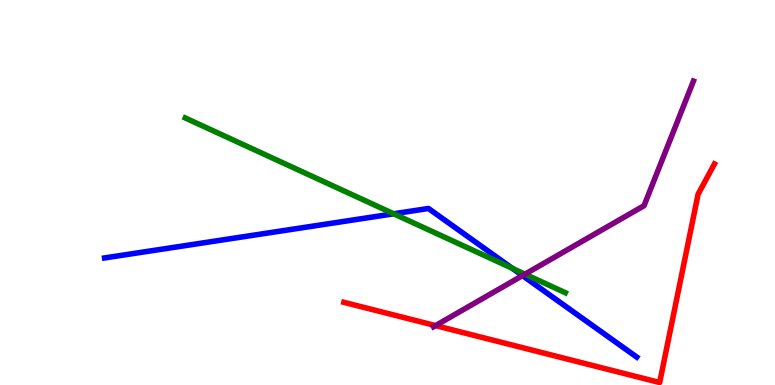[{'lines': ['blue', 'red'], 'intersections': []}, {'lines': ['green', 'red'], 'intersections': []}, {'lines': ['purple', 'red'], 'intersections': [{'x': 5.62, 'y': 1.54}]}, {'lines': ['blue', 'green'], 'intersections': [{'x': 5.08, 'y': 4.45}, {'x': 6.61, 'y': 3.03}]}, {'lines': ['blue', 'purple'], 'intersections': [{'x': 6.74, 'y': 2.84}]}, {'lines': ['green', 'purple'], 'intersections': [{'x': 6.77, 'y': 2.88}]}]